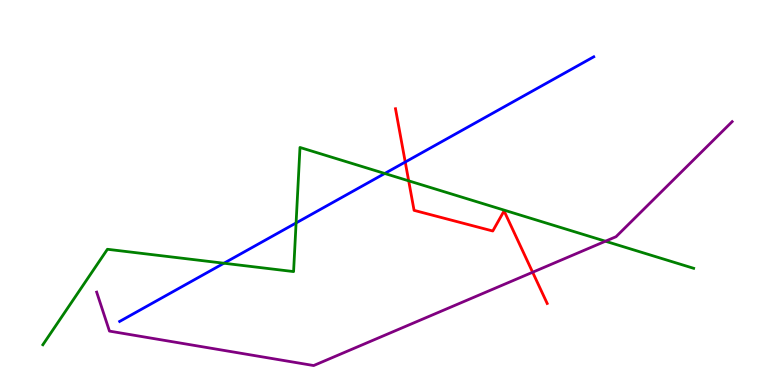[{'lines': ['blue', 'red'], 'intersections': [{'x': 5.23, 'y': 5.79}]}, {'lines': ['green', 'red'], 'intersections': [{'x': 5.27, 'y': 5.3}]}, {'lines': ['purple', 'red'], 'intersections': [{'x': 6.87, 'y': 2.93}]}, {'lines': ['blue', 'green'], 'intersections': [{'x': 2.89, 'y': 3.16}, {'x': 3.82, 'y': 4.21}, {'x': 4.96, 'y': 5.49}]}, {'lines': ['blue', 'purple'], 'intersections': []}, {'lines': ['green', 'purple'], 'intersections': [{'x': 7.81, 'y': 3.73}]}]